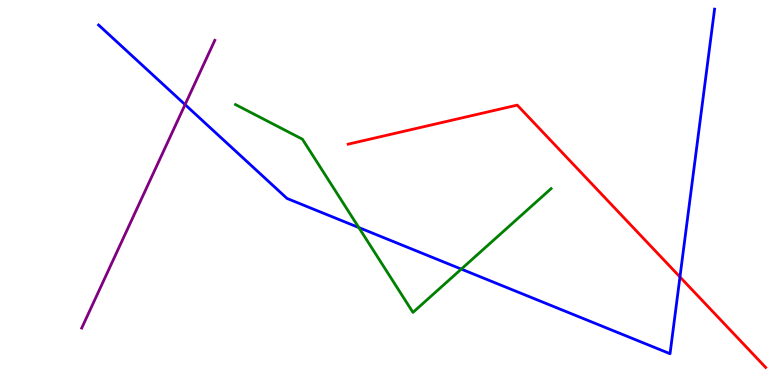[{'lines': ['blue', 'red'], 'intersections': [{'x': 8.77, 'y': 2.81}]}, {'lines': ['green', 'red'], 'intersections': []}, {'lines': ['purple', 'red'], 'intersections': []}, {'lines': ['blue', 'green'], 'intersections': [{'x': 4.63, 'y': 4.09}, {'x': 5.95, 'y': 3.01}]}, {'lines': ['blue', 'purple'], 'intersections': [{'x': 2.39, 'y': 7.28}]}, {'lines': ['green', 'purple'], 'intersections': []}]